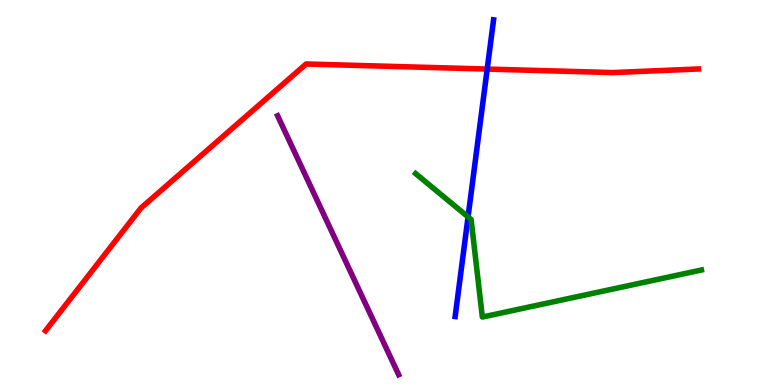[{'lines': ['blue', 'red'], 'intersections': [{'x': 6.29, 'y': 8.21}]}, {'lines': ['green', 'red'], 'intersections': []}, {'lines': ['purple', 'red'], 'intersections': []}, {'lines': ['blue', 'green'], 'intersections': [{'x': 6.04, 'y': 4.37}]}, {'lines': ['blue', 'purple'], 'intersections': []}, {'lines': ['green', 'purple'], 'intersections': []}]